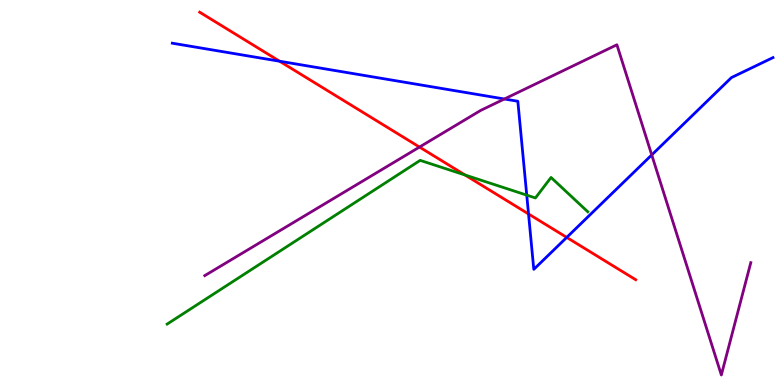[{'lines': ['blue', 'red'], 'intersections': [{'x': 3.61, 'y': 8.41}, {'x': 6.82, 'y': 4.44}, {'x': 7.31, 'y': 3.83}]}, {'lines': ['green', 'red'], 'intersections': [{'x': 6.0, 'y': 5.45}]}, {'lines': ['purple', 'red'], 'intersections': [{'x': 5.41, 'y': 6.18}]}, {'lines': ['blue', 'green'], 'intersections': [{'x': 6.8, 'y': 4.93}]}, {'lines': ['blue', 'purple'], 'intersections': [{'x': 6.51, 'y': 7.43}, {'x': 8.41, 'y': 5.98}]}, {'lines': ['green', 'purple'], 'intersections': []}]